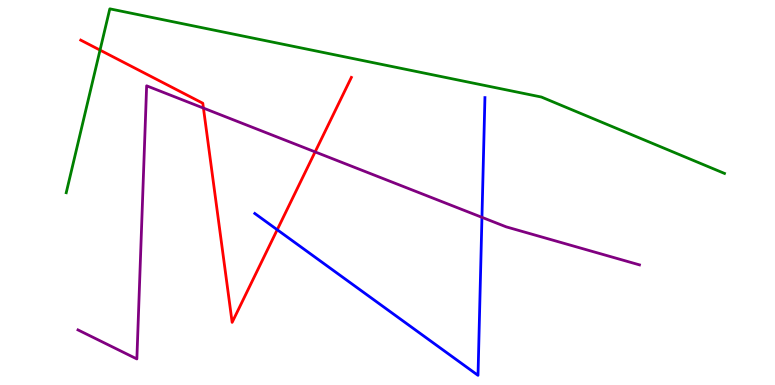[{'lines': ['blue', 'red'], 'intersections': [{'x': 3.58, 'y': 4.03}]}, {'lines': ['green', 'red'], 'intersections': [{'x': 1.29, 'y': 8.7}]}, {'lines': ['purple', 'red'], 'intersections': [{'x': 2.63, 'y': 7.19}, {'x': 4.07, 'y': 6.05}]}, {'lines': ['blue', 'green'], 'intersections': []}, {'lines': ['blue', 'purple'], 'intersections': [{'x': 6.22, 'y': 4.35}]}, {'lines': ['green', 'purple'], 'intersections': []}]